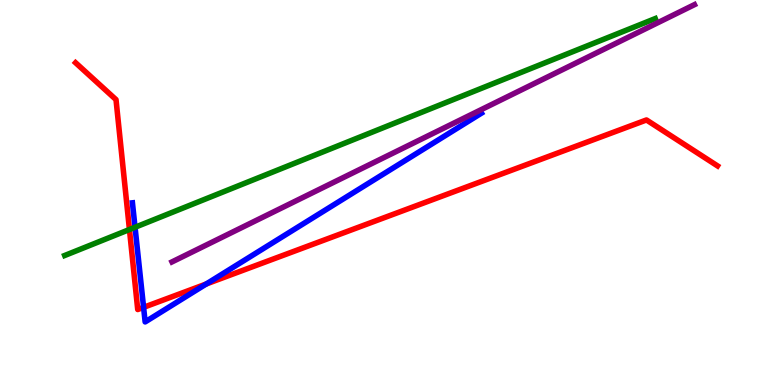[{'lines': ['blue', 'red'], 'intersections': [{'x': 1.85, 'y': 2.02}, {'x': 2.66, 'y': 2.62}]}, {'lines': ['green', 'red'], 'intersections': [{'x': 1.67, 'y': 4.04}]}, {'lines': ['purple', 'red'], 'intersections': []}, {'lines': ['blue', 'green'], 'intersections': [{'x': 1.74, 'y': 4.1}]}, {'lines': ['blue', 'purple'], 'intersections': []}, {'lines': ['green', 'purple'], 'intersections': []}]